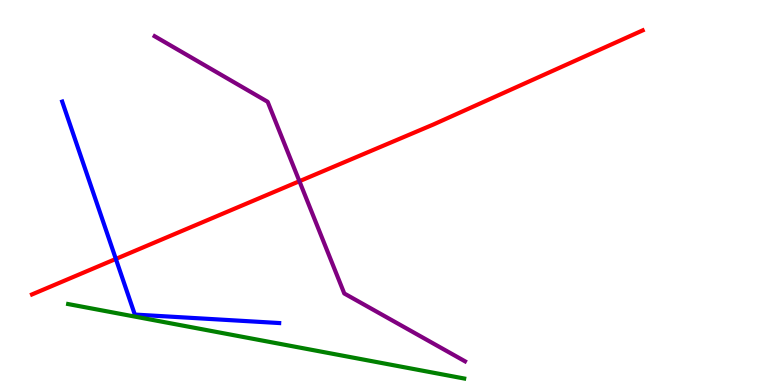[{'lines': ['blue', 'red'], 'intersections': [{'x': 1.49, 'y': 3.27}]}, {'lines': ['green', 'red'], 'intersections': []}, {'lines': ['purple', 'red'], 'intersections': [{'x': 3.86, 'y': 5.29}]}, {'lines': ['blue', 'green'], 'intersections': []}, {'lines': ['blue', 'purple'], 'intersections': []}, {'lines': ['green', 'purple'], 'intersections': []}]